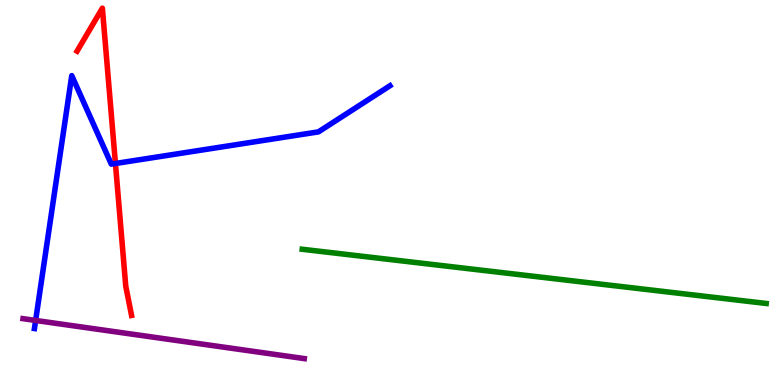[{'lines': ['blue', 'red'], 'intersections': [{'x': 1.49, 'y': 5.75}]}, {'lines': ['green', 'red'], 'intersections': []}, {'lines': ['purple', 'red'], 'intersections': []}, {'lines': ['blue', 'green'], 'intersections': []}, {'lines': ['blue', 'purple'], 'intersections': [{'x': 0.46, 'y': 1.68}]}, {'lines': ['green', 'purple'], 'intersections': []}]